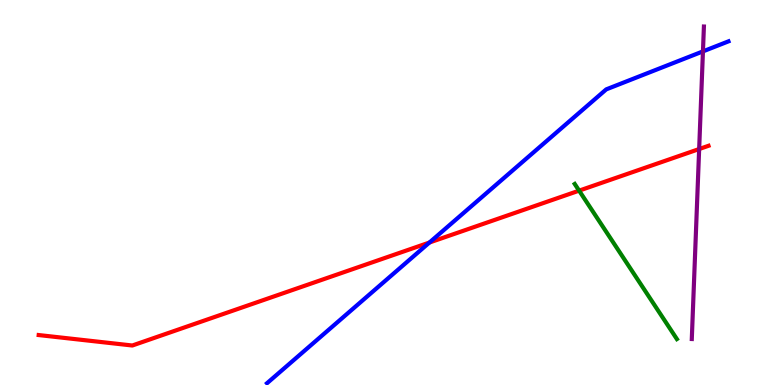[{'lines': ['blue', 'red'], 'intersections': [{'x': 5.54, 'y': 3.7}]}, {'lines': ['green', 'red'], 'intersections': [{'x': 7.47, 'y': 5.05}]}, {'lines': ['purple', 'red'], 'intersections': [{'x': 9.02, 'y': 6.13}]}, {'lines': ['blue', 'green'], 'intersections': []}, {'lines': ['blue', 'purple'], 'intersections': [{'x': 9.07, 'y': 8.67}]}, {'lines': ['green', 'purple'], 'intersections': []}]